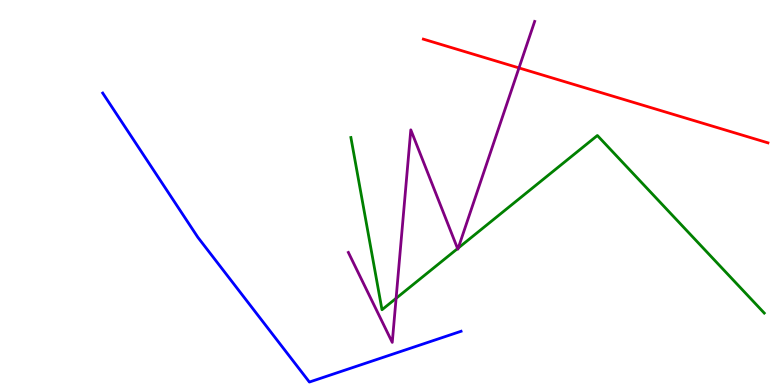[{'lines': ['blue', 'red'], 'intersections': []}, {'lines': ['green', 'red'], 'intersections': []}, {'lines': ['purple', 'red'], 'intersections': [{'x': 6.7, 'y': 8.24}]}, {'lines': ['blue', 'green'], 'intersections': []}, {'lines': ['blue', 'purple'], 'intersections': []}, {'lines': ['green', 'purple'], 'intersections': [{'x': 5.11, 'y': 2.25}, {'x': 5.9, 'y': 3.54}, {'x': 5.91, 'y': 3.56}]}]